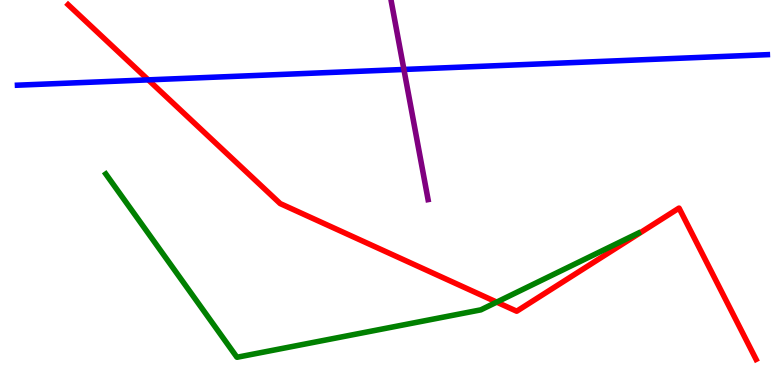[{'lines': ['blue', 'red'], 'intersections': [{'x': 1.91, 'y': 7.93}]}, {'lines': ['green', 'red'], 'intersections': [{'x': 6.41, 'y': 2.15}]}, {'lines': ['purple', 'red'], 'intersections': []}, {'lines': ['blue', 'green'], 'intersections': []}, {'lines': ['blue', 'purple'], 'intersections': [{'x': 5.21, 'y': 8.2}]}, {'lines': ['green', 'purple'], 'intersections': []}]